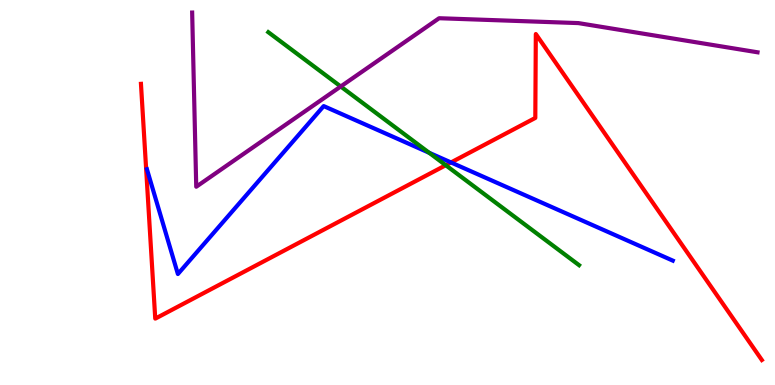[{'lines': ['blue', 'red'], 'intersections': [{'x': 5.82, 'y': 5.78}]}, {'lines': ['green', 'red'], 'intersections': [{'x': 5.75, 'y': 5.71}]}, {'lines': ['purple', 'red'], 'intersections': []}, {'lines': ['blue', 'green'], 'intersections': [{'x': 5.54, 'y': 6.03}]}, {'lines': ['blue', 'purple'], 'intersections': []}, {'lines': ['green', 'purple'], 'intersections': [{'x': 4.4, 'y': 7.75}]}]